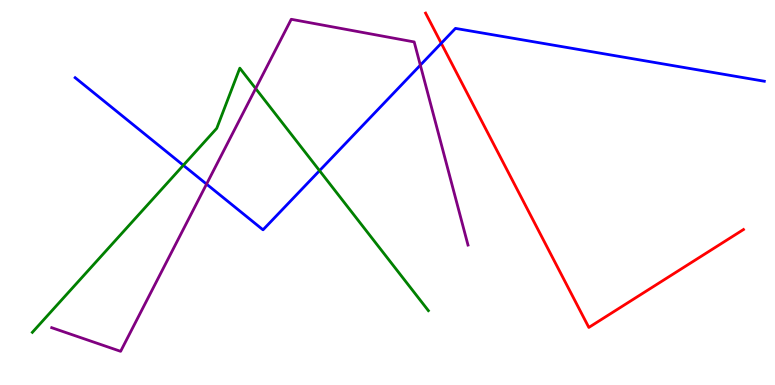[{'lines': ['blue', 'red'], 'intersections': [{'x': 5.69, 'y': 8.88}]}, {'lines': ['green', 'red'], 'intersections': []}, {'lines': ['purple', 'red'], 'intersections': []}, {'lines': ['blue', 'green'], 'intersections': [{'x': 2.37, 'y': 5.71}, {'x': 4.12, 'y': 5.57}]}, {'lines': ['blue', 'purple'], 'intersections': [{'x': 2.67, 'y': 5.22}, {'x': 5.42, 'y': 8.31}]}, {'lines': ['green', 'purple'], 'intersections': [{'x': 3.3, 'y': 7.7}]}]